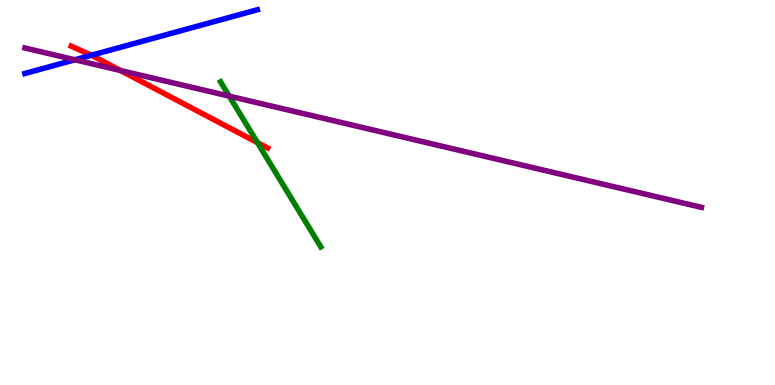[{'lines': ['blue', 'red'], 'intersections': [{'x': 1.18, 'y': 8.56}]}, {'lines': ['green', 'red'], 'intersections': [{'x': 3.32, 'y': 6.3}]}, {'lines': ['purple', 'red'], 'intersections': [{'x': 1.56, 'y': 8.17}]}, {'lines': ['blue', 'green'], 'intersections': []}, {'lines': ['blue', 'purple'], 'intersections': [{'x': 0.966, 'y': 8.45}]}, {'lines': ['green', 'purple'], 'intersections': [{'x': 2.96, 'y': 7.5}]}]